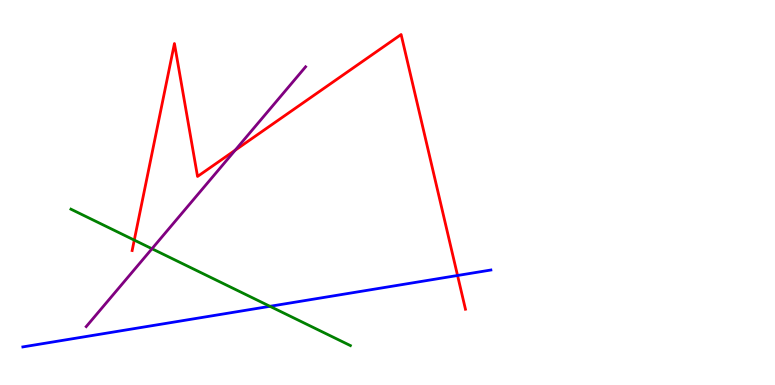[{'lines': ['blue', 'red'], 'intersections': [{'x': 5.9, 'y': 2.84}]}, {'lines': ['green', 'red'], 'intersections': [{'x': 1.73, 'y': 3.76}]}, {'lines': ['purple', 'red'], 'intersections': [{'x': 3.03, 'y': 6.1}]}, {'lines': ['blue', 'green'], 'intersections': [{'x': 3.48, 'y': 2.04}]}, {'lines': ['blue', 'purple'], 'intersections': []}, {'lines': ['green', 'purple'], 'intersections': [{'x': 1.96, 'y': 3.54}]}]